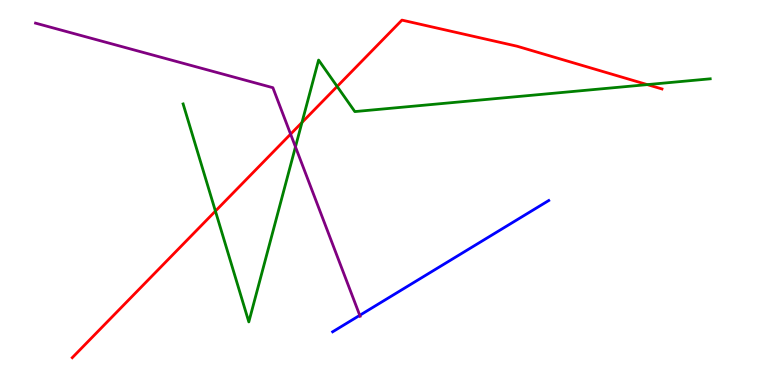[{'lines': ['blue', 'red'], 'intersections': []}, {'lines': ['green', 'red'], 'intersections': [{'x': 2.78, 'y': 4.52}, {'x': 3.9, 'y': 6.82}, {'x': 4.35, 'y': 7.75}, {'x': 8.35, 'y': 7.8}]}, {'lines': ['purple', 'red'], 'intersections': [{'x': 3.75, 'y': 6.52}]}, {'lines': ['blue', 'green'], 'intersections': []}, {'lines': ['blue', 'purple'], 'intersections': [{'x': 4.64, 'y': 1.81}]}, {'lines': ['green', 'purple'], 'intersections': [{'x': 3.81, 'y': 6.19}]}]